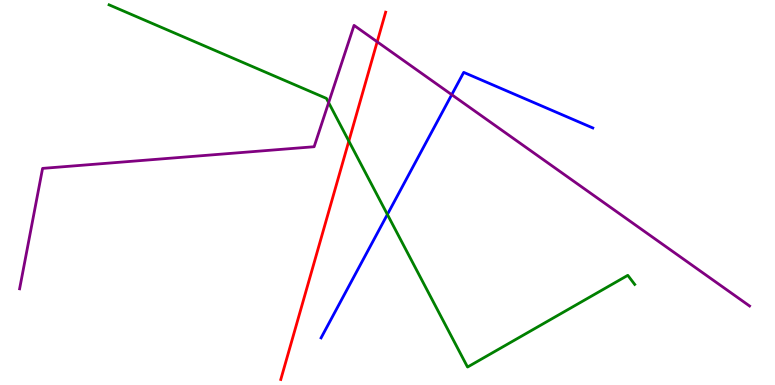[{'lines': ['blue', 'red'], 'intersections': []}, {'lines': ['green', 'red'], 'intersections': [{'x': 4.5, 'y': 6.34}]}, {'lines': ['purple', 'red'], 'intersections': [{'x': 4.87, 'y': 8.91}]}, {'lines': ['blue', 'green'], 'intersections': [{'x': 5.0, 'y': 4.43}]}, {'lines': ['blue', 'purple'], 'intersections': [{'x': 5.83, 'y': 7.54}]}, {'lines': ['green', 'purple'], 'intersections': [{'x': 4.24, 'y': 7.33}]}]